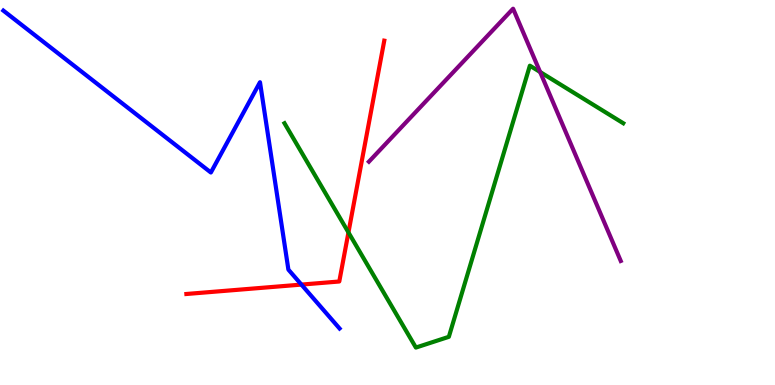[{'lines': ['blue', 'red'], 'intersections': [{'x': 3.89, 'y': 2.61}]}, {'lines': ['green', 'red'], 'intersections': [{'x': 4.5, 'y': 3.96}]}, {'lines': ['purple', 'red'], 'intersections': []}, {'lines': ['blue', 'green'], 'intersections': []}, {'lines': ['blue', 'purple'], 'intersections': []}, {'lines': ['green', 'purple'], 'intersections': [{'x': 6.97, 'y': 8.13}]}]